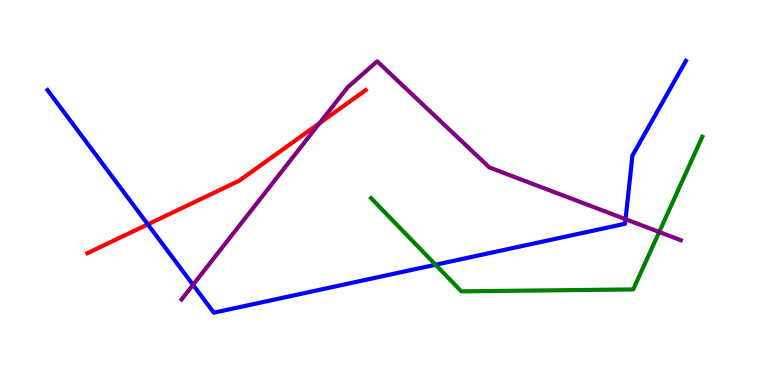[{'lines': ['blue', 'red'], 'intersections': [{'x': 1.91, 'y': 4.17}]}, {'lines': ['green', 'red'], 'intersections': []}, {'lines': ['purple', 'red'], 'intersections': [{'x': 4.12, 'y': 6.8}]}, {'lines': ['blue', 'green'], 'intersections': [{'x': 5.62, 'y': 3.12}]}, {'lines': ['blue', 'purple'], 'intersections': [{'x': 2.49, 'y': 2.6}, {'x': 8.07, 'y': 4.31}]}, {'lines': ['green', 'purple'], 'intersections': [{'x': 8.51, 'y': 3.97}]}]